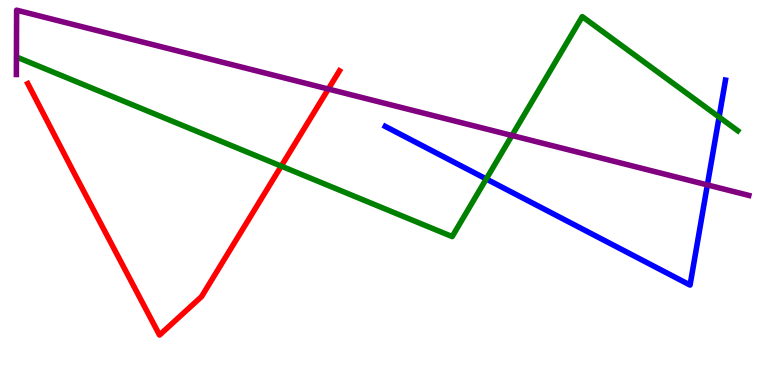[{'lines': ['blue', 'red'], 'intersections': []}, {'lines': ['green', 'red'], 'intersections': [{'x': 3.63, 'y': 5.69}]}, {'lines': ['purple', 'red'], 'intersections': [{'x': 4.24, 'y': 7.69}]}, {'lines': ['blue', 'green'], 'intersections': [{'x': 6.27, 'y': 5.35}, {'x': 9.28, 'y': 6.96}]}, {'lines': ['blue', 'purple'], 'intersections': [{'x': 9.13, 'y': 5.2}]}, {'lines': ['green', 'purple'], 'intersections': [{'x': 6.61, 'y': 6.48}]}]